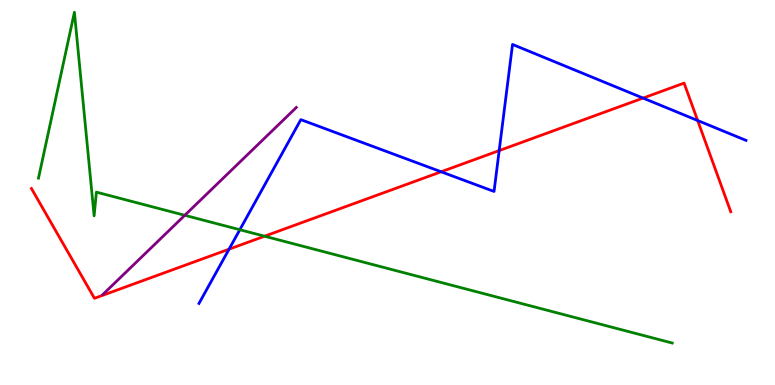[{'lines': ['blue', 'red'], 'intersections': [{'x': 2.96, 'y': 3.53}, {'x': 5.69, 'y': 5.54}, {'x': 6.44, 'y': 6.09}, {'x': 8.3, 'y': 7.45}, {'x': 9.0, 'y': 6.87}]}, {'lines': ['green', 'red'], 'intersections': [{'x': 3.41, 'y': 3.86}]}, {'lines': ['purple', 'red'], 'intersections': []}, {'lines': ['blue', 'green'], 'intersections': [{'x': 3.09, 'y': 4.03}]}, {'lines': ['blue', 'purple'], 'intersections': []}, {'lines': ['green', 'purple'], 'intersections': [{'x': 2.38, 'y': 4.41}]}]